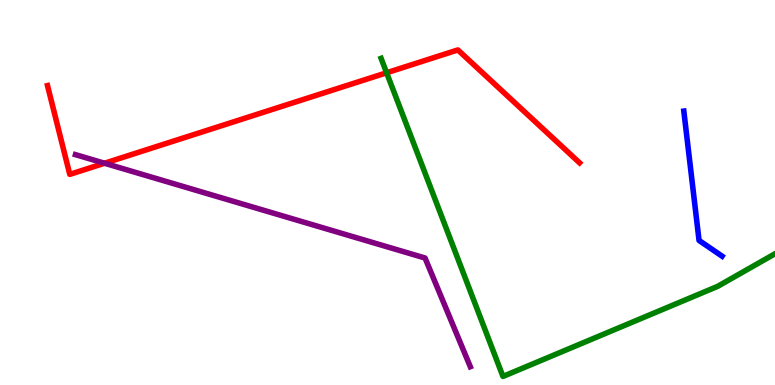[{'lines': ['blue', 'red'], 'intersections': []}, {'lines': ['green', 'red'], 'intersections': [{'x': 4.99, 'y': 8.11}]}, {'lines': ['purple', 'red'], 'intersections': [{'x': 1.35, 'y': 5.76}]}, {'lines': ['blue', 'green'], 'intersections': []}, {'lines': ['blue', 'purple'], 'intersections': []}, {'lines': ['green', 'purple'], 'intersections': []}]